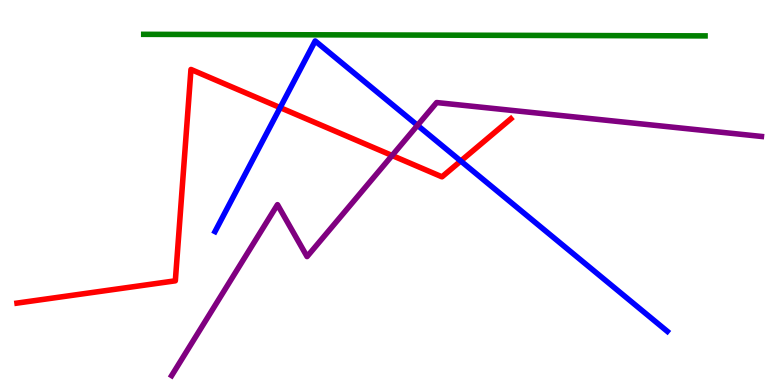[{'lines': ['blue', 'red'], 'intersections': [{'x': 3.61, 'y': 7.2}, {'x': 5.95, 'y': 5.82}]}, {'lines': ['green', 'red'], 'intersections': []}, {'lines': ['purple', 'red'], 'intersections': [{'x': 5.06, 'y': 5.96}]}, {'lines': ['blue', 'green'], 'intersections': []}, {'lines': ['blue', 'purple'], 'intersections': [{'x': 5.39, 'y': 6.74}]}, {'lines': ['green', 'purple'], 'intersections': []}]